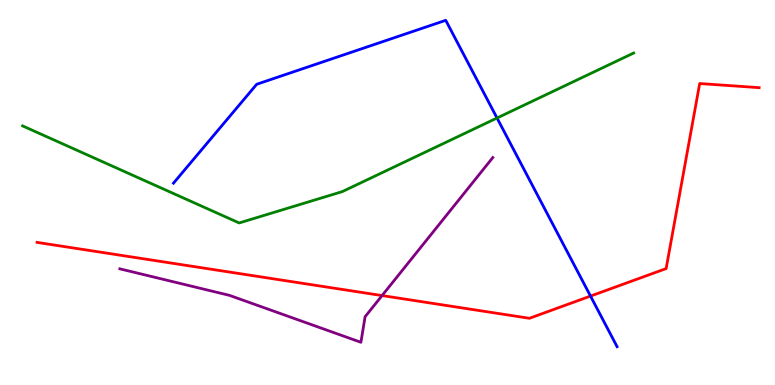[{'lines': ['blue', 'red'], 'intersections': [{'x': 7.62, 'y': 2.31}]}, {'lines': ['green', 'red'], 'intersections': []}, {'lines': ['purple', 'red'], 'intersections': [{'x': 4.93, 'y': 2.32}]}, {'lines': ['blue', 'green'], 'intersections': [{'x': 6.41, 'y': 6.93}]}, {'lines': ['blue', 'purple'], 'intersections': []}, {'lines': ['green', 'purple'], 'intersections': []}]